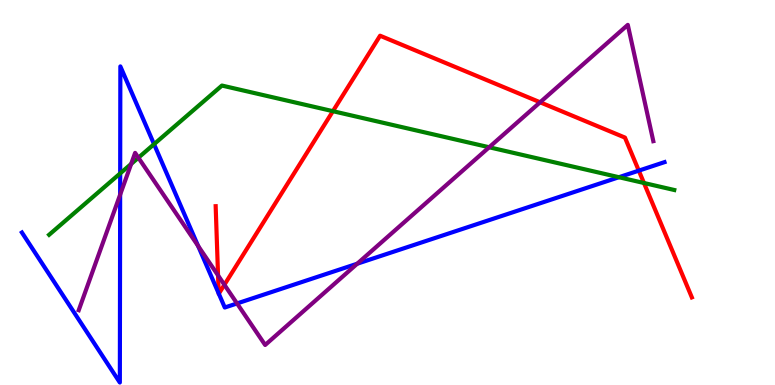[{'lines': ['blue', 'red'], 'intersections': [{'x': 2.82, 'y': 2.38}, {'x': 2.82, 'y': 2.37}, {'x': 8.24, 'y': 5.57}]}, {'lines': ['green', 'red'], 'intersections': [{'x': 4.3, 'y': 7.11}, {'x': 8.31, 'y': 5.25}]}, {'lines': ['purple', 'red'], 'intersections': [{'x': 2.81, 'y': 2.85}, {'x': 2.9, 'y': 2.6}, {'x': 6.97, 'y': 7.34}]}, {'lines': ['blue', 'green'], 'intersections': [{'x': 1.55, 'y': 5.5}, {'x': 1.99, 'y': 6.26}, {'x': 7.99, 'y': 5.4}]}, {'lines': ['blue', 'purple'], 'intersections': [{'x': 1.55, 'y': 4.94}, {'x': 2.56, 'y': 3.61}, {'x': 3.06, 'y': 2.12}, {'x': 4.61, 'y': 3.15}]}, {'lines': ['green', 'purple'], 'intersections': [{'x': 1.69, 'y': 5.74}, {'x': 1.79, 'y': 5.9}, {'x': 6.31, 'y': 6.18}]}]